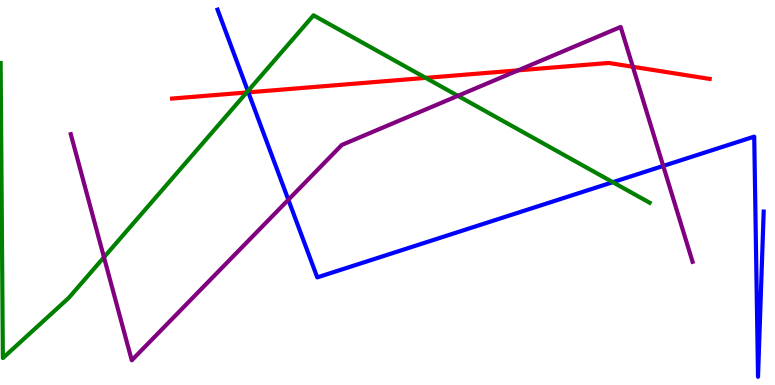[{'lines': ['blue', 'red'], 'intersections': [{'x': 3.2, 'y': 7.6}]}, {'lines': ['green', 'red'], 'intersections': [{'x': 3.18, 'y': 7.6}, {'x': 5.49, 'y': 7.98}]}, {'lines': ['purple', 'red'], 'intersections': [{'x': 6.69, 'y': 8.17}, {'x': 8.17, 'y': 8.27}]}, {'lines': ['blue', 'green'], 'intersections': [{'x': 3.2, 'y': 7.63}, {'x': 7.91, 'y': 5.27}]}, {'lines': ['blue', 'purple'], 'intersections': [{'x': 3.72, 'y': 4.81}, {'x': 8.56, 'y': 5.69}]}, {'lines': ['green', 'purple'], 'intersections': [{'x': 1.34, 'y': 3.32}, {'x': 5.91, 'y': 7.51}]}]